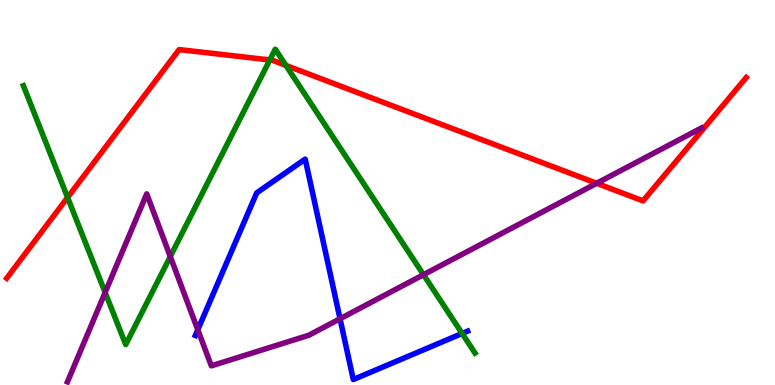[{'lines': ['blue', 'red'], 'intersections': []}, {'lines': ['green', 'red'], 'intersections': [{'x': 0.872, 'y': 4.87}, {'x': 3.48, 'y': 8.44}, {'x': 3.69, 'y': 8.3}]}, {'lines': ['purple', 'red'], 'intersections': [{'x': 7.7, 'y': 5.24}]}, {'lines': ['blue', 'green'], 'intersections': [{'x': 5.96, 'y': 1.34}]}, {'lines': ['blue', 'purple'], 'intersections': [{'x': 2.55, 'y': 1.43}, {'x': 4.39, 'y': 1.72}]}, {'lines': ['green', 'purple'], 'intersections': [{'x': 1.36, 'y': 2.4}, {'x': 2.2, 'y': 3.34}, {'x': 5.46, 'y': 2.86}]}]